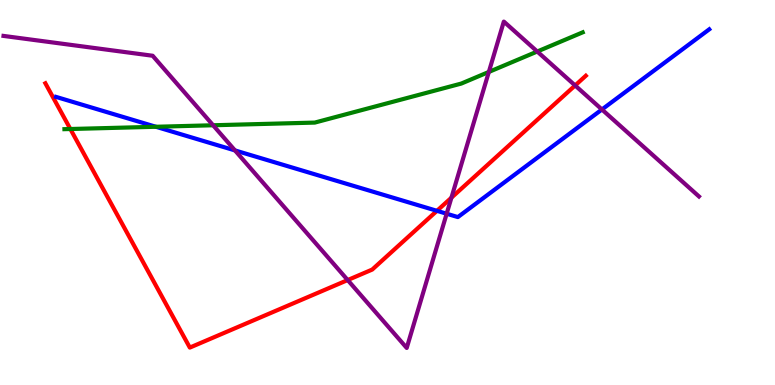[{'lines': ['blue', 'red'], 'intersections': [{'x': 5.64, 'y': 4.52}]}, {'lines': ['green', 'red'], 'intersections': [{'x': 0.908, 'y': 6.65}]}, {'lines': ['purple', 'red'], 'intersections': [{'x': 4.49, 'y': 2.73}, {'x': 5.82, 'y': 4.87}, {'x': 7.42, 'y': 7.78}]}, {'lines': ['blue', 'green'], 'intersections': [{'x': 2.01, 'y': 6.71}]}, {'lines': ['blue', 'purple'], 'intersections': [{'x': 3.03, 'y': 6.09}, {'x': 5.76, 'y': 4.45}, {'x': 7.77, 'y': 7.16}]}, {'lines': ['green', 'purple'], 'intersections': [{'x': 2.75, 'y': 6.75}, {'x': 6.31, 'y': 8.13}, {'x': 6.93, 'y': 8.66}]}]